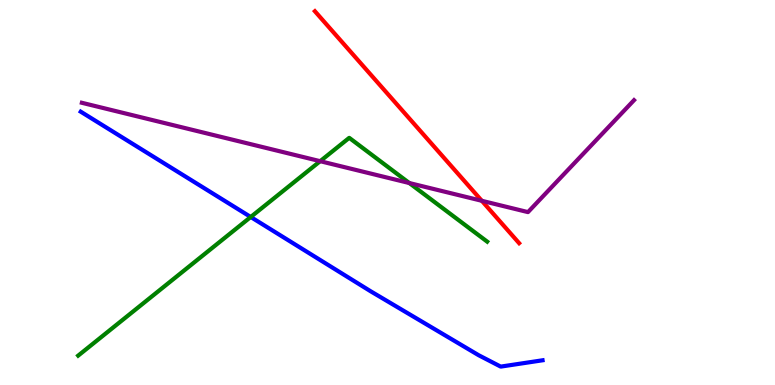[{'lines': ['blue', 'red'], 'intersections': []}, {'lines': ['green', 'red'], 'intersections': []}, {'lines': ['purple', 'red'], 'intersections': [{'x': 6.22, 'y': 4.78}]}, {'lines': ['blue', 'green'], 'intersections': [{'x': 3.24, 'y': 4.36}]}, {'lines': ['blue', 'purple'], 'intersections': []}, {'lines': ['green', 'purple'], 'intersections': [{'x': 4.13, 'y': 5.81}, {'x': 5.28, 'y': 5.25}]}]